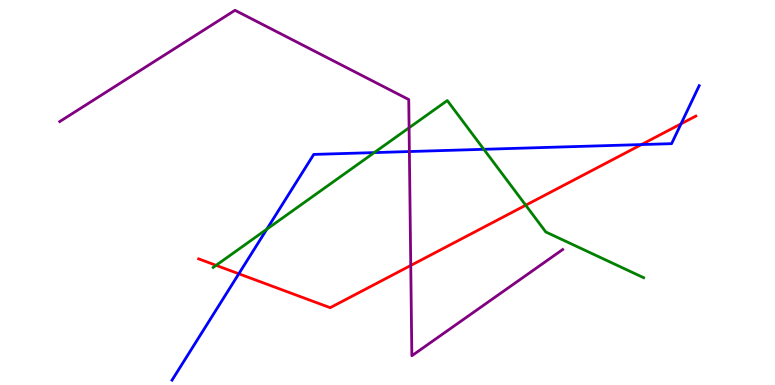[{'lines': ['blue', 'red'], 'intersections': [{'x': 3.08, 'y': 2.89}, {'x': 8.28, 'y': 6.25}, {'x': 8.79, 'y': 6.78}]}, {'lines': ['green', 'red'], 'intersections': [{'x': 2.79, 'y': 3.11}, {'x': 6.78, 'y': 4.67}]}, {'lines': ['purple', 'red'], 'intersections': [{'x': 5.3, 'y': 3.1}]}, {'lines': ['blue', 'green'], 'intersections': [{'x': 3.44, 'y': 4.05}, {'x': 4.83, 'y': 6.04}, {'x': 6.24, 'y': 6.12}]}, {'lines': ['blue', 'purple'], 'intersections': [{'x': 5.28, 'y': 6.06}]}, {'lines': ['green', 'purple'], 'intersections': [{'x': 5.28, 'y': 6.68}]}]